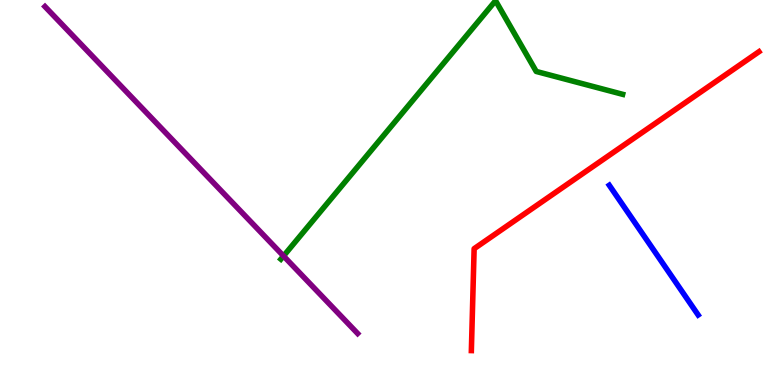[{'lines': ['blue', 'red'], 'intersections': []}, {'lines': ['green', 'red'], 'intersections': []}, {'lines': ['purple', 'red'], 'intersections': []}, {'lines': ['blue', 'green'], 'intersections': []}, {'lines': ['blue', 'purple'], 'intersections': []}, {'lines': ['green', 'purple'], 'intersections': [{'x': 3.66, 'y': 3.35}]}]